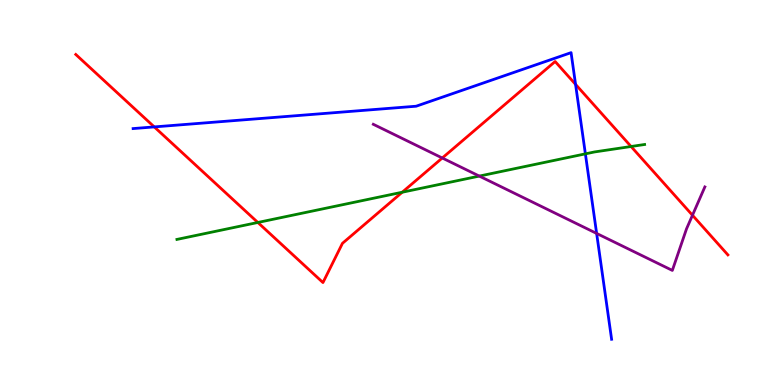[{'lines': ['blue', 'red'], 'intersections': [{'x': 1.99, 'y': 6.7}, {'x': 7.43, 'y': 7.81}]}, {'lines': ['green', 'red'], 'intersections': [{'x': 3.33, 'y': 4.22}, {'x': 5.19, 'y': 5.01}, {'x': 8.14, 'y': 6.19}]}, {'lines': ['purple', 'red'], 'intersections': [{'x': 5.71, 'y': 5.9}, {'x': 8.94, 'y': 4.41}]}, {'lines': ['blue', 'green'], 'intersections': [{'x': 7.55, 'y': 6.0}]}, {'lines': ['blue', 'purple'], 'intersections': [{'x': 7.7, 'y': 3.94}]}, {'lines': ['green', 'purple'], 'intersections': [{'x': 6.18, 'y': 5.43}]}]